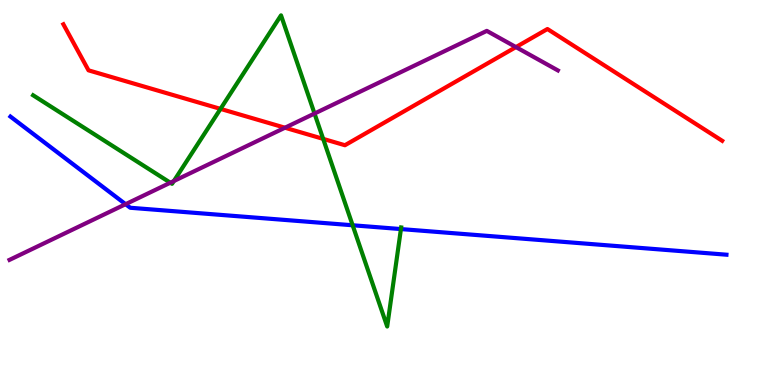[{'lines': ['blue', 'red'], 'intersections': []}, {'lines': ['green', 'red'], 'intersections': [{'x': 2.85, 'y': 7.17}, {'x': 4.17, 'y': 6.39}]}, {'lines': ['purple', 'red'], 'intersections': [{'x': 3.68, 'y': 6.68}, {'x': 6.66, 'y': 8.78}]}, {'lines': ['blue', 'green'], 'intersections': [{'x': 4.55, 'y': 4.15}, {'x': 5.17, 'y': 4.05}]}, {'lines': ['blue', 'purple'], 'intersections': [{'x': 1.62, 'y': 4.7}]}, {'lines': ['green', 'purple'], 'intersections': [{'x': 2.2, 'y': 5.25}, {'x': 2.24, 'y': 5.3}, {'x': 4.06, 'y': 7.05}]}]